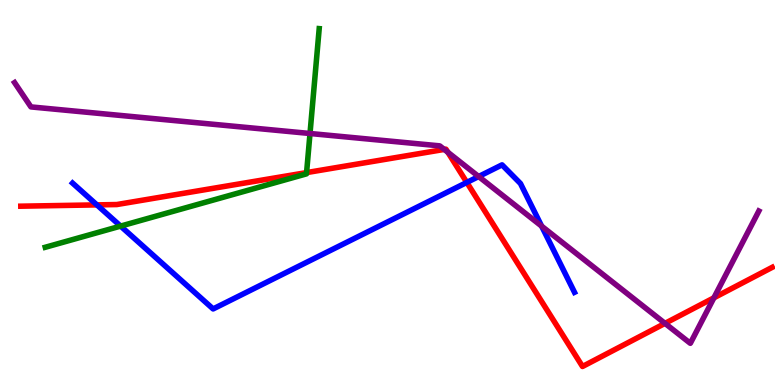[{'lines': ['blue', 'red'], 'intersections': [{'x': 1.25, 'y': 4.68}, {'x': 6.02, 'y': 5.26}]}, {'lines': ['green', 'red'], 'intersections': [{'x': 3.96, 'y': 5.52}]}, {'lines': ['purple', 'red'], 'intersections': [{'x': 5.73, 'y': 6.12}, {'x': 5.78, 'y': 6.05}, {'x': 8.58, 'y': 1.6}, {'x': 9.21, 'y': 2.26}]}, {'lines': ['blue', 'green'], 'intersections': [{'x': 1.56, 'y': 4.13}]}, {'lines': ['blue', 'purple'], 'intersections': [{'x': 6.18, 'y': 5.42}, {'x': 6.99, 'y': 4.13}]}, {'lines': ['green', 'purple'], 'intersections': [{'x': 4.0, 'y': 6.53}]}]